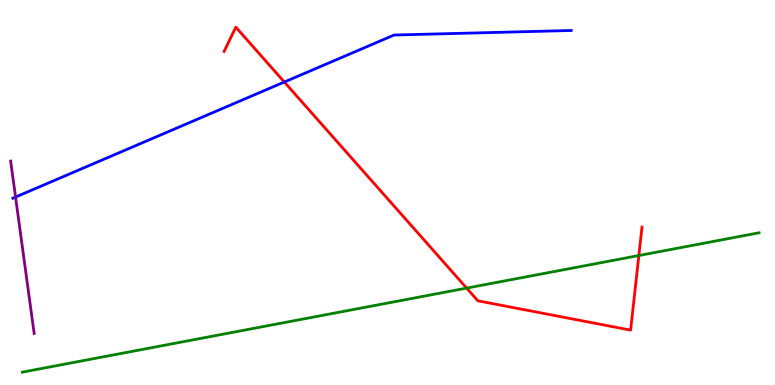[{'lines': ['blue', 'red'], 'intersections': [{'x': 3.67, 'y': 7.87}]}, {'lines': ['green', 'red'], 'intersections': [{'x': 6.02, 'y': 2.52}, {'x': 8.24, 'y': 3.36}]}, {'lines': ['purple', 'red'], 'intersections': []}, {'lines': ['blue', 'green'], 'intersections': []}, {'lines': ['blue', 'purple'], 'intersections': [{'x': 0.201, 'y': 4.88}]}, {'lines': ['green', 'purple'], 'intersections': []}]